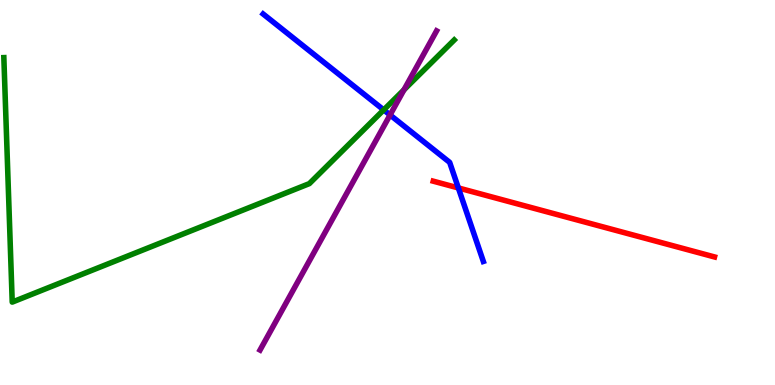[{'lines': ['blue', 'red'], 'intersections': [{'x': 5.91, 'y': 5.12}]}, {'lines': ['green', 'red'], 'intersections': []}, {'lines': ['purple', 'red'], 'intersections': []}, {'lines': ['blue', 'green'], 'intersections': [{'x': 4.95, 'y': 7.15}]}, {'lines': ['blue', 'purple'], 'intersections': [{'x': 5.03, 'y': 7.01}]}, {'lines': ['green', 'purple'], 'intersections': [{'x': 5.21, 'y': 7.67}]}]